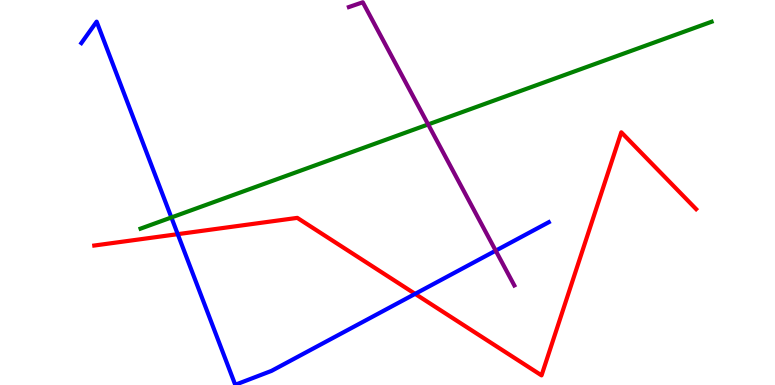[{'lines': ['blue', 'red'], 'intersections': [{'x': 2.29, 'y': 3.92}, {'x': 5.36, 'y': 2.37}]}, {'lines': ['green', 'red'], 'intersections': []}, {'lines': ['purple', 'red'], 'intersections': []}, {'lines': ['blue', 'green'], 'intersections': [{'x': 2.21, 'y': 4.35}]}, {'lines': ['blue', 'purple'], 'intersections': [{'x': 6.4, 'y': 3.49}]}, {'lines': ['green', 'purple'], 'intersections': [{'x': 5.52, 'y': 6.77}]}]